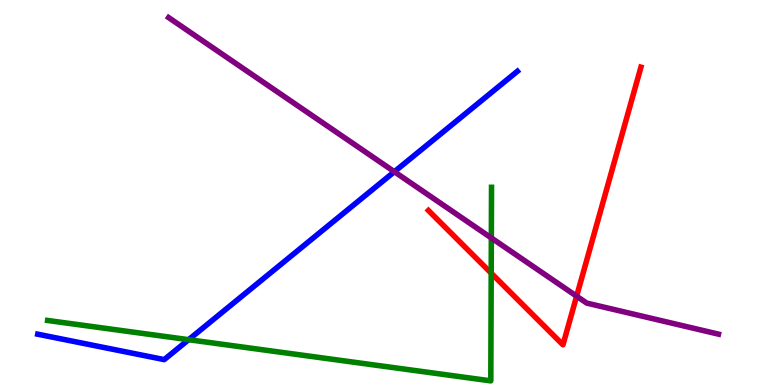[{'lines': ['blue', 'red'], 'intersections': []}, {'lines': ['green', 'red'], 'intersections': [{'x': 6.34, 'y': 2.91}]}, {'lines': ['purple', 'red'], 'intersections': [{'x': 7.44, 'y': 2.31}]}, {'lines': ['blue', 'green'], 'intersections': [{'x': 2.43, 'y': 1.18}]}, {'lines': ['blue', 'purple'], 'intersections': [{'x': 5.09, 'y': 5.54}]}, {'lines': ['green', 'purple'], 'intersections': [{'x': 6.34, 'y': 3.82}]}]